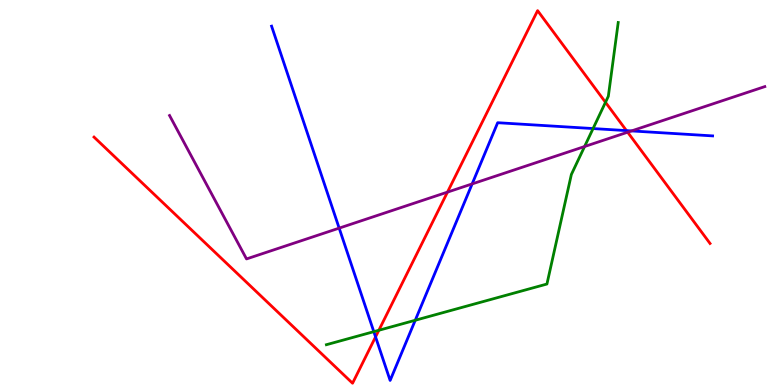[{'lines': ['blue', 'red'], 'intersections': [{'x': 4.85, 'y': 1.25}, {'x': 8.08, 'y': 6.61}]}, {'lines': ['green', 'red'], 'intersections': [{'x': 4.89, 'y': 1.42}, {'x': 7.81, 'y': 7.34}]}, {'lines': ['purple', 'red'], 'intersections': [{'x': 5.77, 'y': 5.01}, {'x': 8.1, 'y': 6.57}]}, {'lines': ['blue', 'green'], 'intersections': [{'x': 4.82, 'y': 1.39}, {'x': 5.36, 'y': 1.68}, {'x': 7.65, 'y': 6.66}]}, {'lines': ['blue', 'purple'], 'intersections': [{'x': 4.38, 'y': 4.07}, {'x': 6.09, 'y': 5.22}, {'x': 8.15, 'y': 6.6}]}, {'lines': ['green', 'purple'], 'intersections': [{'x': 7.54, 'y': 6.19}]}]